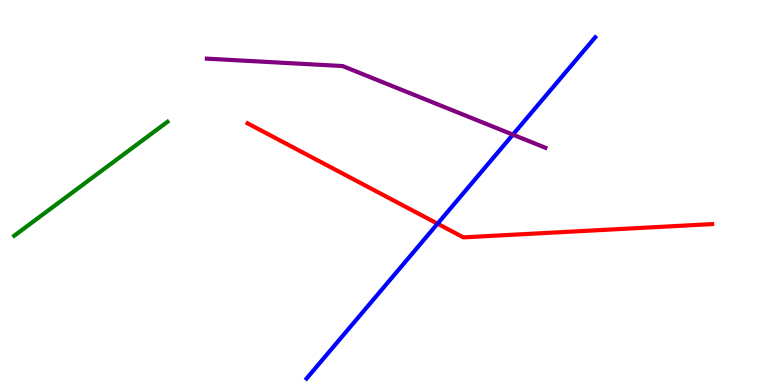[{'lines': ['blue', 'red'], 'intersections': [{'x': 5.65, 'y': 4.19}]}, {'lines': ['green', 'red'], 'intersections': []}, {'lines': ['purple', 'red'], 'intersections': []}, {'lines': ['blue', 'green'], 'intersections': []}, {'lines': ['blue', 'purple'], 'intersections': [{'x': 6.62, 'y': 6.5}]}, {'lines': ['green', 'purple'], 'intersections': []}]